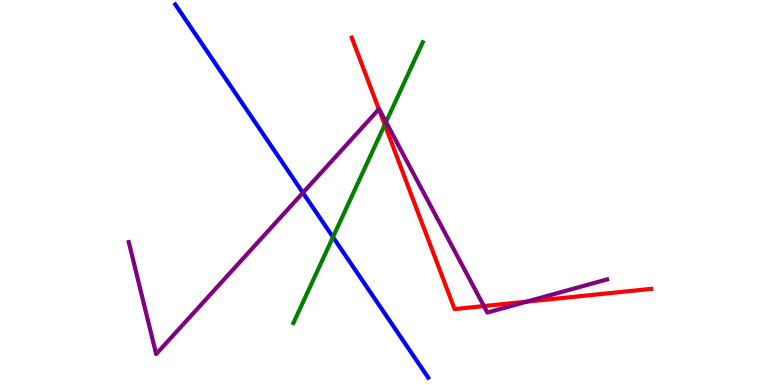[{'lines': ['blue', 'red'], 'intersections': []}, {'lines': ['green', 'red'], 'intersections': [{'x': 4.96, 'y': 6.76}]}, {'lines': ['purple', 'red'], 'intersections': [{'x': 4.89, 'y': 7.16}, {'x': 6.24, 'y': 2.05}, {'x': 6.8, 'y': 2.16}]}, {'lines': ['blue', 'green'], 'intersections': [{'x': 4.3, 'y': 3.84}]}, {'lines': ['blue', 'purple'], 'intersections': [{'x': 3.91, 'y': 4.99}]}, {'lines': ['green', 'purple'], 'intersections': [{'x': 4.98, 'y': 6.83}]}]